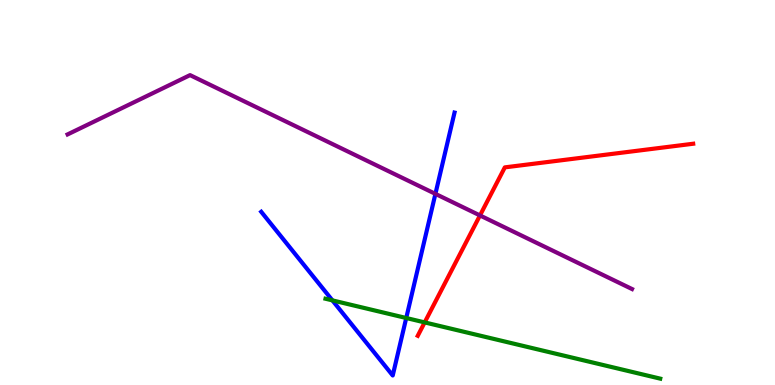[{'lines': ['blue', 'red'], 'intersections': []}, {'lines': ['green', 'red'], 'intersections': [{'x': 5.48, 'y': 1.63}]}, {'lines': ['purple', 'red'], 'intersections': [{'x': 6.19, 'y': 4.4}]}, {'lines': ['blue', 'green'], 'intersections': [{'x': 4.29, 'y': 2.2}, {'x': 5.24, 'y': 1.74}]}, {'lines': ['blue', 'purple'], 'intersections': [{'x': 5.62, 'y': 4.96}]}, {'lines': ['green', 'purple'], 'intersections': []}]